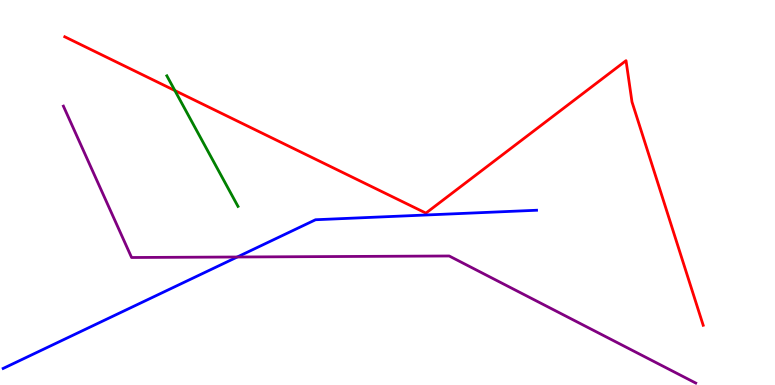[{'lines': ['blue', 'red'], 'intersections': []}, {'lines': ['green', 'red'], 'intersections': [{'x': 2.26, 'y': 7.65}]}, {'lines': ['purple', 'red'], 'intersections': []}, {'lines': ['blue', 'green'], 'intersections': []}, {'lines': ['blue', 'purple'], 'intersections': [{'x': 3.06, 'y': 3.32}]}, {'lines': ['green', 'purple'], 'intersections': []}]